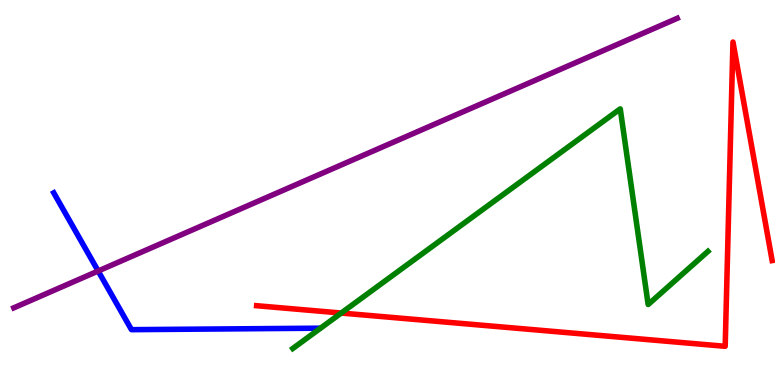[{'lines': ['blue', 'red'], 'intersections': []}, {'lines': ['green', 'red'], 'intersections': [{'x': 4.4, 'y': 1.87}]}, {'lines': ['purple', 'red'], 'intersections': []}, {'lines': ['blue', 'green'], 'intersections': []}, {'lines': ['blue', 'purple'], 'intersections': [{'x': 1.27, 'y': 2.96}]}, {'lines': ['green', 'purple'], 'intersections': []}]